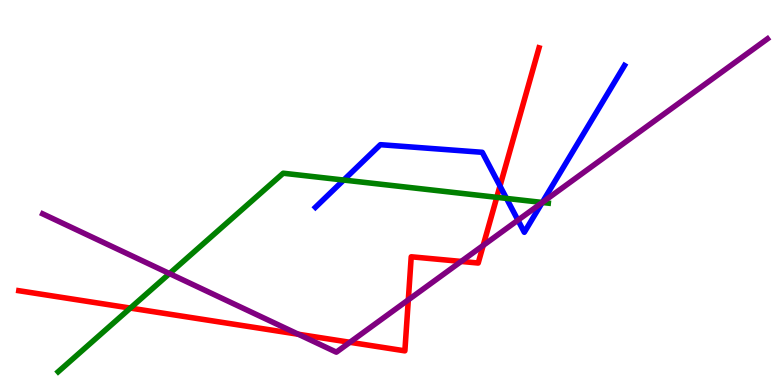[{'lines': ['blue', 'red'], 'intersections': [{'x': 6.45, 'y': 5.17}]}, {'lines': ['green', 'red'], 'intersections': [{'x': 1.68, 'y': 2.0}, {'x': 6.41, 'y': 4.87}]}, {'lines': ['purple', 'red'], 'intersections': [{'x': 3.85, 'y': 1.32}, {'x': 4.52, 'y': 1.11}, {'x': 5.27, 'y': 2.21}, {'x': 5.95, 'y': 3.21}, {'x': 6.23, 'y': 3.63}]}, {'lines': ['blue', 'green'], 'intersections': [{'x': 4.43, 'y': 5.32}, {'x': 6.54, 'y': 4.85}, {'x': 7.0, 'y': 4.74}]}, {'lines': ['blue', 'purple'], 'intersections': [{'x': 6.68, 'y': 4.28}, {'x': 7.0, 'y': 4.74}]}, {'lines': ['green', 'purple'], 'intersections': [{'x': 2.19, 'y': 2.89}, {'x': 7.0, 'y': 4.74}]}]